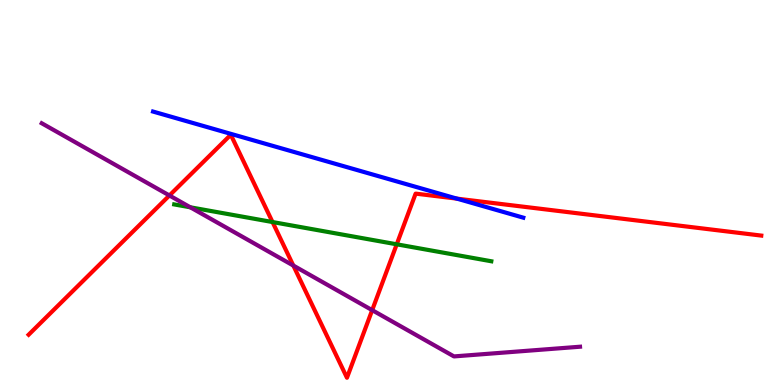[{'lines': ['blue', 'red'], 'intersections': [{'x': 5.9, 'y': 4.84}]}, {'lines': ['green', 'red'], 'intersections': [{'x': 3.52, 'y': 4.23}, {'x': 5.12, 'y': 3.65}]}, {'lines': ['purple', 'red'], 'intersections': [{'x': 2.19, 'y': 4.92}, {'x': 3.78, 'y': 3.1}, {'x': 4.8, 'y': 1.94}]}, {'lines': ['blue', 'green'], 'intersections': []}, {'lines': ['blue', 'purple'], 'intersections': []}, {'lines': ['green', 'purple'], 'intersections': [{'x': 2.46, 'y': 4.62}]}]